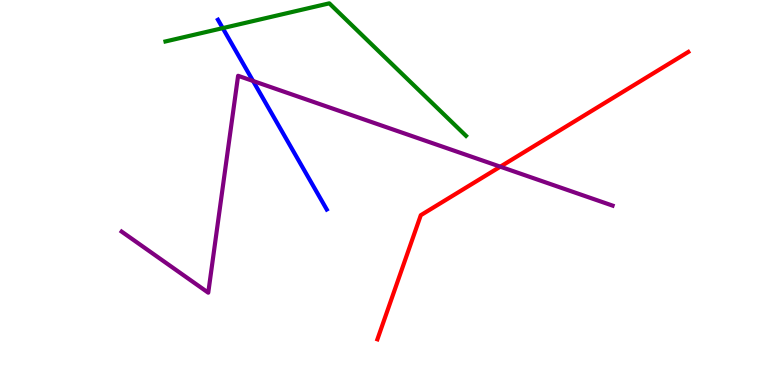[{'lines': ['blue', 'red'], 'intersections': []}, {'lines': ['green', 'red'], 'intersections': []}, {'lines': ['purple', 'red'], 'intersections': [{'x': 6.46, 'y': 5.67}]}, {'lines': ['blue', 'green'], 'intersections': [{'x': 2.87, 'y': 9.27}]}, {'lines': ['blue', 'purple'], 'intersections': [{'x': 3.27, 'y': 7.9}]}, {'lines': ['green', 'purple'], 'intersections': []}]